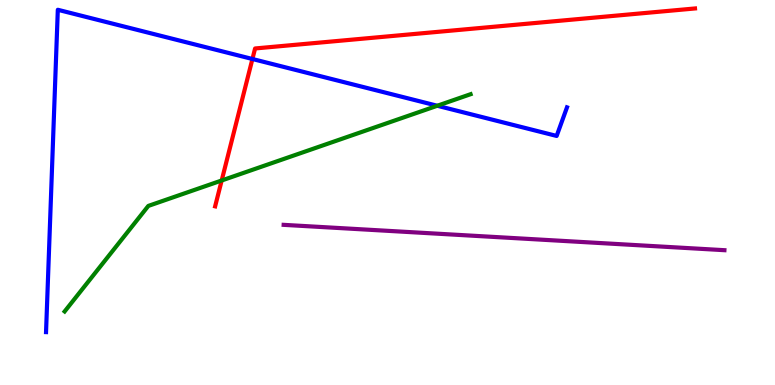[{'lines': ['blue', 'red'], 'intersections': [{'x': 3.26, 'y': 8.47}]}, {'lines': ['green', 'red'], 'intersections': [{'x': 2.86, 'y': 5.31}]}, {'lines': ['purple', 'red'], 'intersections': []}, {'lines': ['blue', 'green'], 'intersections': [{'x': 5.64, 'y': 7.25}]}, {'lines': ['blue', 'purple'], 'intersections': []}, {'lines': ['green', 'purple'], 'intersections': []}]